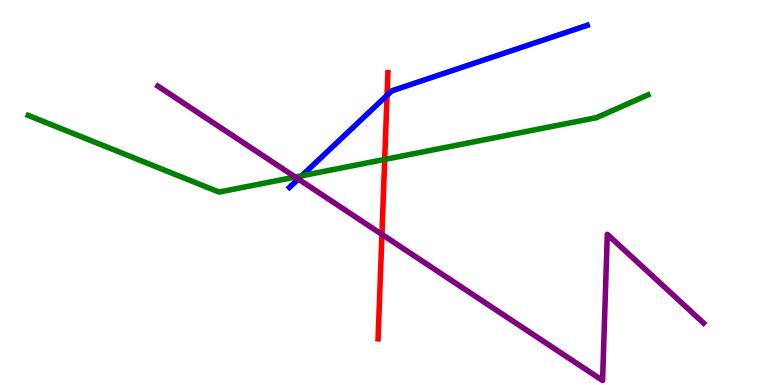[{'lines': ['blue', 'red'], 'intersections': [{'x': 4.99, 'y': 7.52}]}, {'lines': ['green', 'red'], 'intersections': [{'x': 4.96, 'y': 5.86}]}, {'lines': ['purple', 'red'], 'intersections': [{'x': 4.93, 'y': 3.91}]}, {'lines': ['blue', 'green'], 'intersections': [{'x': 3.89, 'y': 5.43}]}, {'lines': ['blue', 'purple'], 'intersections': [{'x': 3.85, 'y': 5.35}]}, {'lines': ['green', 'purple'], 'intersections': [{'x': 3.81, 'y': 5.4}]}]